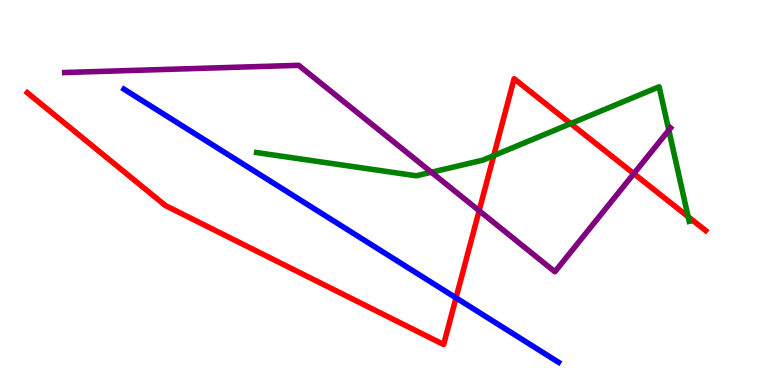[{'lines': ['blue', 'red'], 'intersections': [{'x': 5.88, 'y': 2.26}]}, {'lines': ['green', 'red'], 'intersections': [{'x': 6.37, 'y': 5.96}, {'x': 7.36, 'y': 6.79}, {'x': 8.88, 'y': 4.37}]}, {'lines': ['purple', 'red'], 'intersections': [{'x': 6.18, 'y': 4.53}, {'x': 8.18, 'y': 5.49}]}, {'lines': ['blue', 'green'], 'intersections': []}, {'lines': ['blue', 'purple'], 'intersections': []}, {'lines': ['green', 'purple'], 'intersections': [{'x': 5.57, 'y': 5.53}, {'x': 8.63, 'y': 6.62}]}]